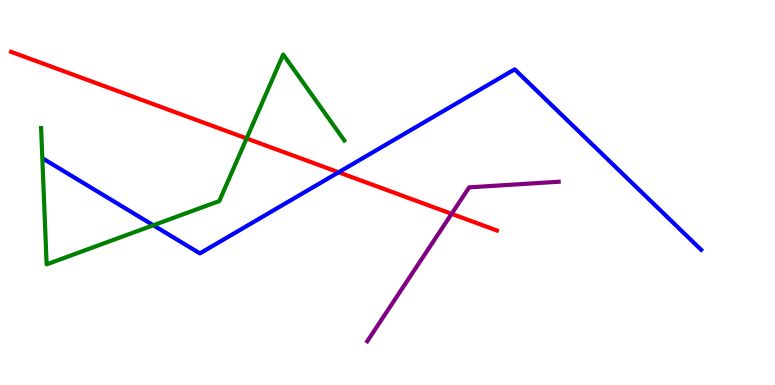[{'lines': ['blue', 'red'], 'intersections': [{'x': 4.37, 'y': 5.53}]}, {'lines': ['green', 'red'], 'intersections': [{'x': 3.18, 'y': 6.4}]}, {'lines': ['purple', 'red'], 'intersections': [{'x': 5.83, 'y': 4.45}]}, {'lines': ['blue', 'green'], 'intersections': [{'x': 1.98, 'y': 4.15}]}, {'lines': ['blue', 'purple'], 'intersections': []}, {'lines': ['green', 'purple'], 'intersections': []}]